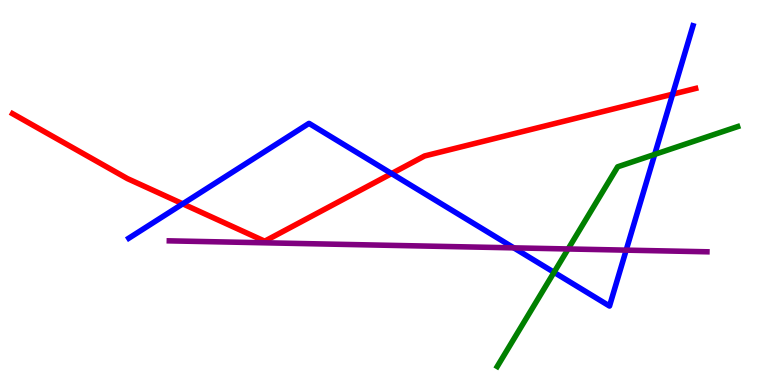[{'lines': ['blue', 'red'], 'intersections': [{'x': 2.36, 'y': 4.71}, {'x': 5.05, 'y': 5.49}, {'x': 8.68, 'y': 7.55}]}, {'lines': ['green', 'red'], 'intersections': []}, {'lines': ['purple', 'red'], 'intersections': []}, {'lines': ['blue', 'green'], 'intersections': [{'x': 7.15, 'y': 2.93}, {'x': 8.45, 'y': 5.99}]}, {'lines': ['blue', 'purple'], 'intersections': [{'x': 6.63, 'y': 3.56}, {'x': 8.08, 'y': 3.5}]}, {'lines': ['green', 'purple'], 'intersections': [{'x': 7.33, 'y': 3.53}]}]